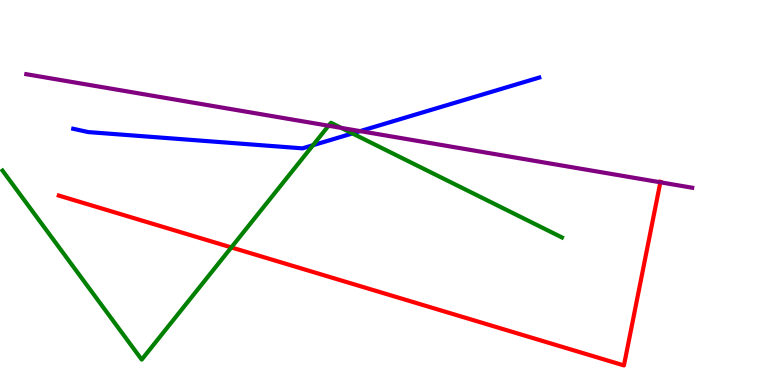[{'lines': ['blue', 'red'], 'intersections': []}, {'lines': ['green', 'red'], 'intersections': [{'x': 2.98, 'y': 3.57}]}, {'lines': ['purple', 'red'], 'intersections': [{'x': 8.52, 'y': 5.27}]}, {'lines': ['blue', 'green'], 'intersections': [{'x': 4.04, 'y': 6.23}, {'x': 4.55, 'y': 6.53}]}, {'lines': ['blue', 'purple'], 'intersections': [{'x': 4.65, 'y': 6.59}]}, {'lines': ['green', 'purple'], 'intersections': [{'x': 4.24, 'y': 6.73}, {'x': 4.4, 'y': 6.68}]}]